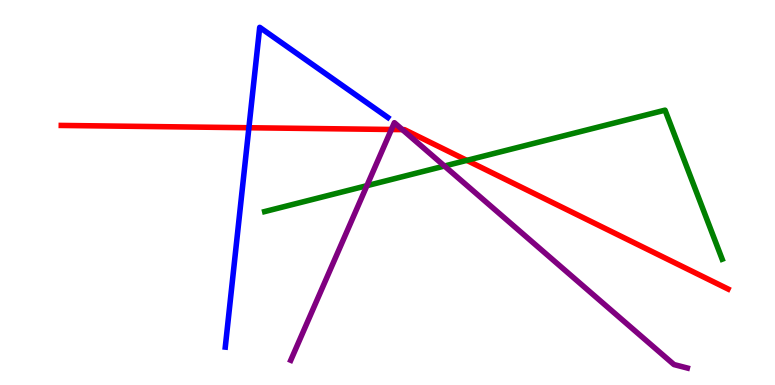[{'lines': ['blue', 'red'], 'intersections': [{'x': 3.21, 'y': 6.68}]}, {'lines': ['green', 'red'], 'intersections': [{'x': 6.02, 'y': 5.83}]}, {'lines': ['purple', 'red'], 'intersections': [{'x': 5.05, 'y': 6.64}, {'x': 5.19, 'y': 6.63}]}, {'lines': ['blue', 'green'], 'intersections': []}, {'lines': ['blue', 'purple'], 'intersections': []}, {'lines': ['green', 'purple'], 'intersections': [{'x': 4.73, 'y': 5.18}, {'x': 5.74, 'y': 5.69}]}]